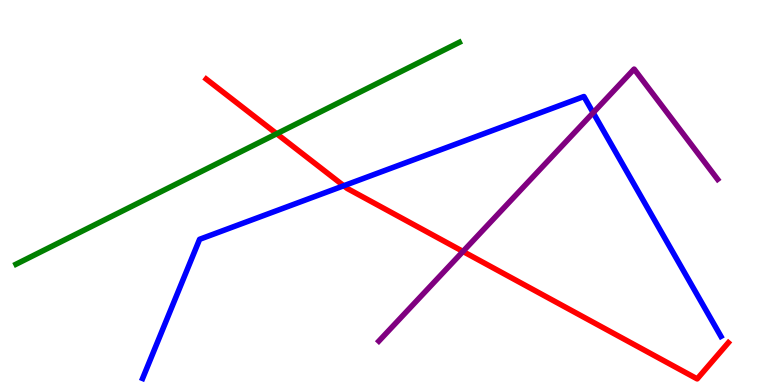[{'lines': ['blue', 'red'], 'intersections': [{'x': 4.44, 'y': 5.18}]}, {'lines': ['green', 'red'], 'intersections': [{'x': 3.57, 'y': 6.53}]}, {'lines': ['purple', 'red'], 'intersections': [{'x': 5.97, 'y': 3.47}]}, {'lines': ['blue', 'green'], 'intersections': []}, {'lines': ['blue', 'purple'], 'intersections': [{'x': 7.65, 'y': 7.07}]}, {'lines': ['green', 'purple'], 'intersections': []}]